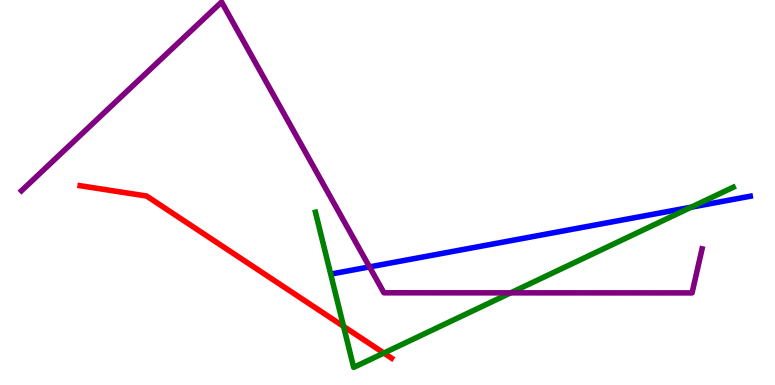[{'lines': ['blue', 'red'], 'intersections': []}, {'lines': ['green', 'red'], 'intersections': [{'x': 4.43, 'y': 1.52}, {'x': 4.95, 'y': 0.83}]}, {'lines': ['purple', 'red'], 'intersections': []}, {'lines': ['blue', 'green'], 'intersections': [{'x': 8.92, 'y': 4.62}]}, {'lines': ['blue', 'purple'], 'intersections': [{'x': 4.77, 'y': 3.07}]}, {'lines': ['green', 'purple'], 'intersections': [{'x': 6.59, 'y': 2.39}]}]